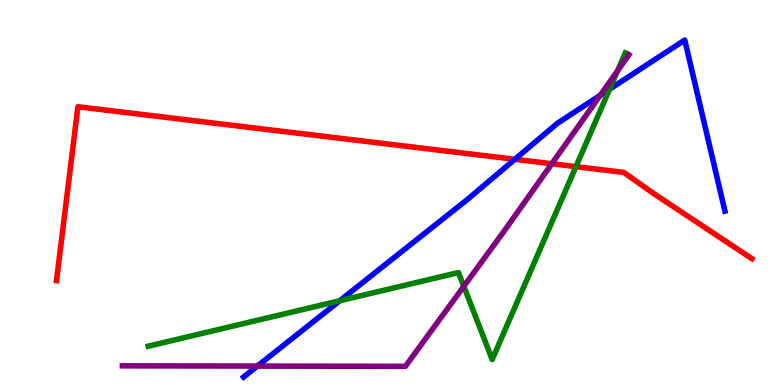[{'lines': ['blue', 'red'], 'intersections': [{'x': 6.64, 'y': 5.86}]}, {'lines': ['green', 'red'], 'intersections': [{'x': 7.43, 'y': 5.67}]}, {'lines': ['purple', 'red'], 'intersections': [{'x': 7.12, 'y': 5.75}]}, {'lines': ['blue', 'green'], 'intersections': [{'x': 4.38, 'y': 2.19}, {'x': 7.87, 'y': 7.68}]}, {'lines': ['blue', 'purple'], 'intersections': [{'x': 3.32, 'y': 0.491}, {'x': 7.74, 'y': 7.52}]}, {'lines': ['green', 'purple'], 'intersections': [{'x': 5.98, 'y': 2.56}, {'x': 7.97, 'y': 8.16}]}]